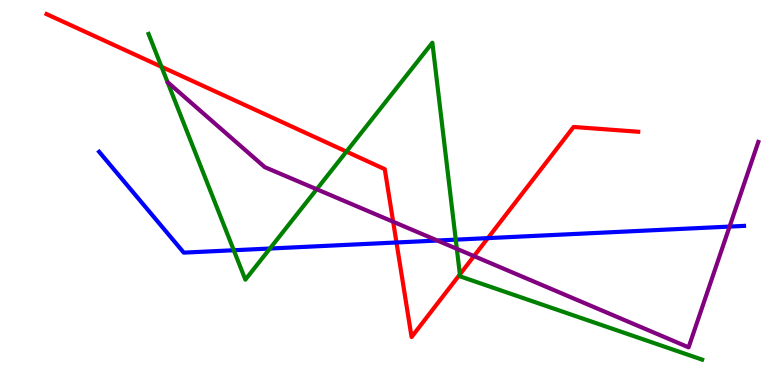[{'lines': ['blue', 'red'], 'intersections': [{'x': 5.12, 'y': 3.7}, {'x': 6.29, 'y': 3.81}]}, {'lines': ['green', 'red'], 'intersections': [{'x': 2.08, 'y': 8.26}, {'x': 4.47, 'y': 6.06}, {'x': 5.93, 'y': 2.87}]}, {'lines': ['purple', 'red'], 'intersections': [{'x': 5.07, 'y': 4.24}, {'x': 6.12, 'y': 3.35}]}, {'lines': ['blue', 'green'], 'intersections': [{'x': 3.02, 'y': 3.5}, {'x': 3.48, 'y': 3.54}, {'x': 5.88, 'y': 3.78}]}, {'lines': ['blue', 'purple'], 'intersections': [{'x': 5.64, 'y': 3.75}, {'x': 9.41, 'y': 4.11}]}, {'lines': ['green', 'purple'], 'intersections': [{'x': 4.09, 'y': 5.08}, {'x': 5.89, 'y': 3.54}]}]